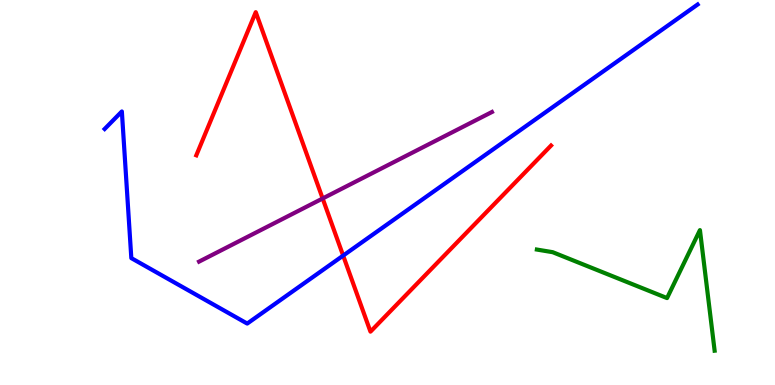[{'lines': ['blue', 'red'], 'intersections': [{'x': 4.43, 'y': 3.36}]}, {'lines': ['green', 'red'], 'intersections': []}, {'lines': ['purple', 'red'], 'intersections': [{'x': 4.16, 'y': 4.84}]}, {'lines': ['blue', 'green'], 'intersections': []}, {'lines': ['blue', 'purple'], 'intersections': []}, {'lines': ['green', 'purple'], 'intersections': []}]